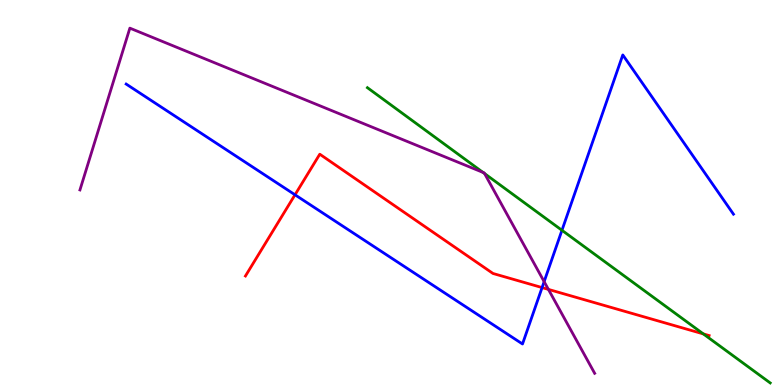[{'lines': ['blue', 'red'], 'intersections': [{'x': 3.81, 'y': 4.94}, {'x': 6.99, 'y': 2.53}]}, {'lines': ['green', 'red'], 'intersections': [{'x': 9.08, 'y': 1.33}]}, {'lines': ['purple', 'red'], 'intersections': [{'x': 7.08, 'y': 2.48}]}, {'lines': ['blue', 'green'], 'intersections': [{'x': 7.25, 'y': 4.02}]}, {'lines': ['blue', 'purple'], 'intersections': [{'x': 7.02, 'y': 2.68}]}, {'lines': ['green', 'purple'], 'intersections': [{'x': 6.23, 'y': 5.52}, {'x': 6.25, 'y': 5.49}]}]